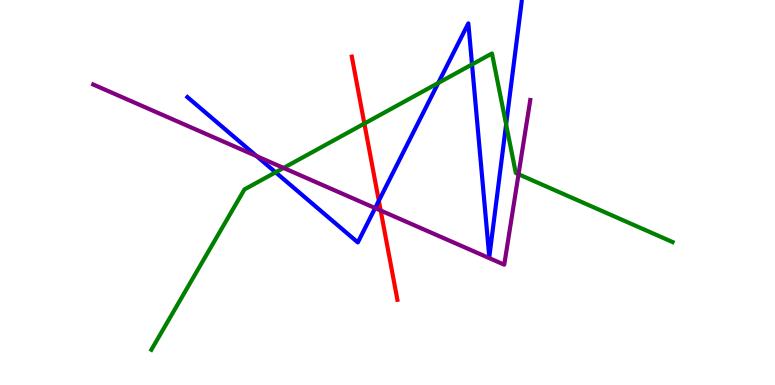[{'lines': ['blue', 'red'], 'intersections': [{'x': 4.89, 'y': 4.79}]}, {'lines': ['green', 'red'], 'intersections': [{'x': 4.7, 'y': 6.79}]}, {'lines': ['purple', 'red'], 'intersections': [{'x': 4.91, 'y': 4.53}]}, {'lines': ['blue', 'green'], 'intersections': [{'x': 3.56, 'y': 5.52}, {'x': 5.65, 'y': 7.84}, {'x': 6.09, 'y': 8.33}, {'x': 6.53, 'y': 6.77}]}, {'lines': ['blue', 'purple'], 'intersections': [{'x': 3.31, 'y': 5.94}, {'x': 4.84, 'y': 4.6}]}, {'lines': ['green', 'purple'], 'intersections': [{'x': 3.66, 'y': 5.64}, {'x': 6.69, 'y': 5.47}]}]